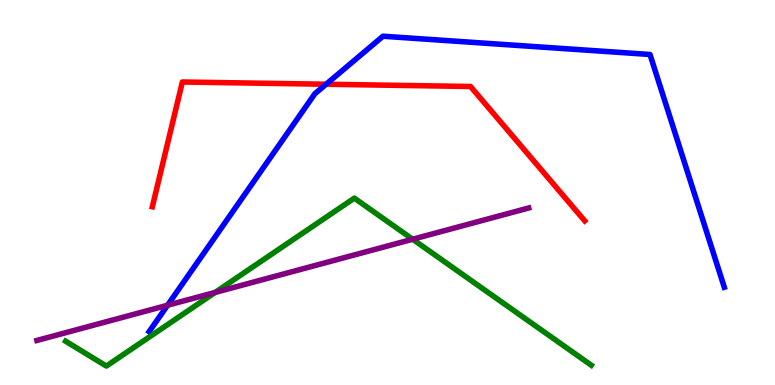[{'lines': ['blue', 'red'], 'intersections': [{'x': 4.21, 'y': 7.81}]}, {'lines': ['green', 'red'], 'intersections': []}, {'lines': ['purple', 'red'], 'intersections': []}, {'lines': ['blue', 'green'], 'intersections': []}, {'lines': ['blue', 'purple'], 'intersections': [{'x': 2.16, 'y': 2.07}]}, {'lines': ['green', 'purple'], 'intersections': [{'x': 2.78, 'y': 2.4}, {'x': 5.32, 'y': 3.79}]}]